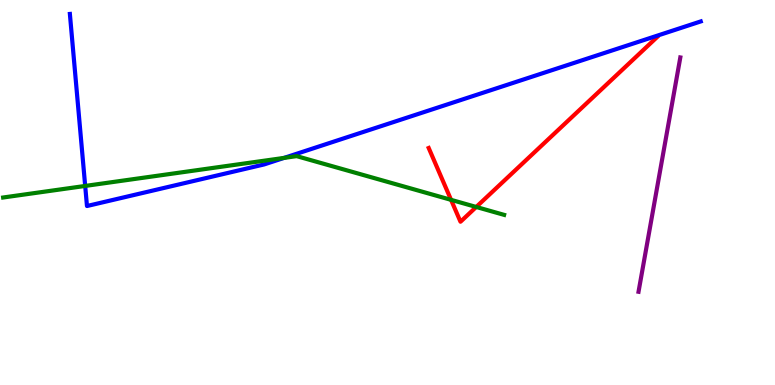[{'lines': ['blue', 'red'], 'intersections': []}, {'lines': ['green', 'red'], 'intersections': [{'x': 5.82, 'y': 4.81}, {'x': 6.14, 'y': 4.62}]}, {'lines': ['purple', 'red'], 'intersections': []}, {'lines': ['blue', 'green'], 'intersections': [{'x': 1.1, 'y': 5.17}, {'x': 3.67, 'y': 5.9}]}, {'lines': ['blue', 'purple'], 'intersections': []}, {'lines': ['green', 'purple'], 'intersections': []}]